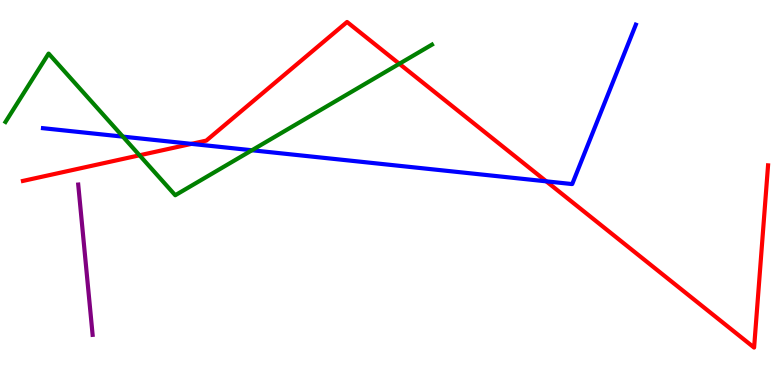[{'lines': ['blue', 'red'], 'intersections': [{'x': 2.47, 'y': 6.26}, {'x': 7.05, 'y': 5.29}]}, {'lines': ['green', 'red'], 'intersections': [{'x': 1.8, 'y': 5.97}, {'x': 5.15, 'y': 8.34}]}, {'lines': ['purple', 'red'], 'intersections': []}, {'lines': ['blue', 'green'], 'intersections': [{'x': 1.59, 'y': 6.45}, {'x': 3.25, 'y': 6.1}]}, {'lines': ['blue', 'purple'], 'intersections': []}, {'lines': ['green', 'purple'], 'intersections': []}]